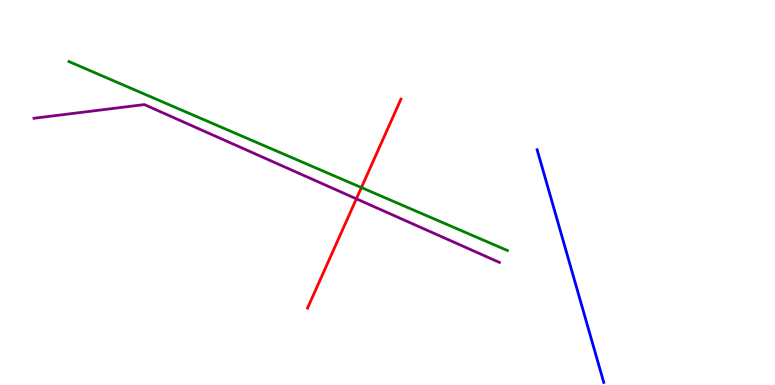[{'lines': ['blue', 'red'], 'intersections': []}, {'lines': ['green', 'red'], 'intersections': [{'x': 4.66, 'y': 5.13}]}, {'lines': ['purple', 'red'], 'intersections': [{'x': 4.6, 'y': 4.84}]}, {'lines': ['blue', 'green'], 'intersections': []}, {'lines': ['blue', 'purple'], 'intersections': []}, {'lines': ['green', 'purple'], 'intersections': []}]